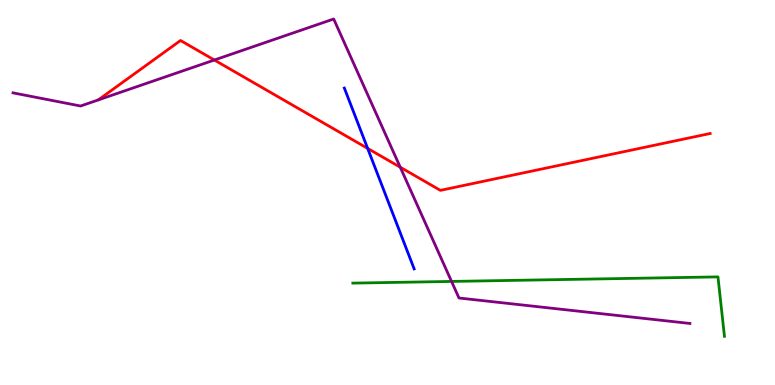[{'lines': ['blue', 'red'], 'intersections': [{'x': 4.74, 'y': 6.15}]}, {'lines': ['green', 'red'], 'intersections': []}, {'lines': ['purple', 'red'], 'intersections': [{'x': 2.77, 'y': 8.44}, {'x': 5.16, 'y': 5.66}]}, {'lines': ['blue', 'green'], 'intersections': []}, {'lines': ['blue', 'purple'], 'intersections': []}, {'lines': ['green', 'purple'], 'intersections': [{'x': 5.83, 'y': 2.69}]}]